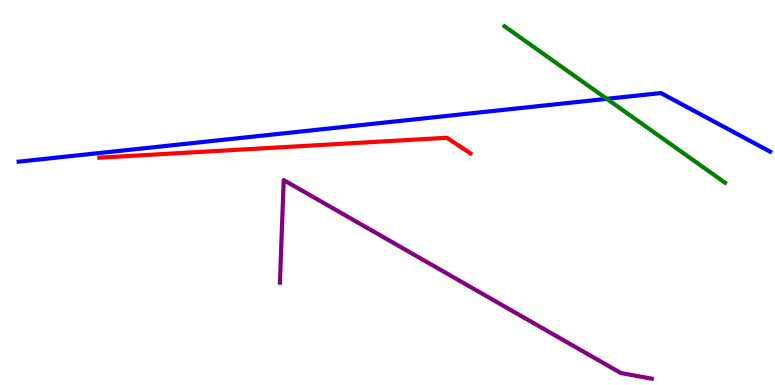[{'lines': ['blue', 'red'], 'intersections': []}, {'lines': ['green', 'red'], 'intersections': []}, {'lines': ['purple', 'red'], 'intersections': []}, {'lines': ['blue', 'green'], 'intersections': [{'x': 7.83, 'y': 7.43}]}, {'lines': ['blue', 'purple'], 'intersections': []}, {'lines': ['green', 'purple'], 'intersections': []}]